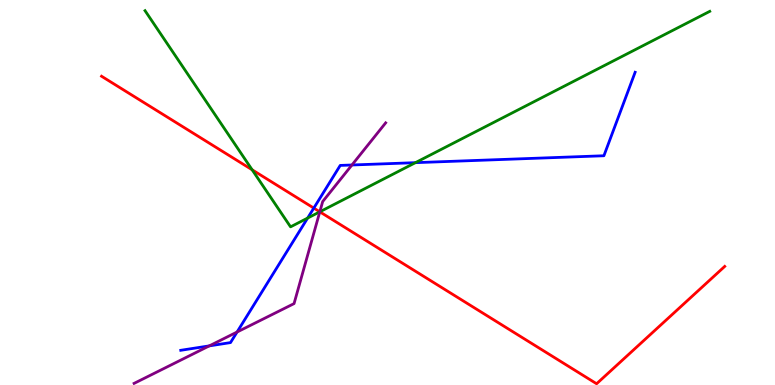[{'lines': ['blue', 'red'], 'intersections': [{'x': 4.05, 'y': 4.6}]}, {'lines': ['green', 'red'], 'intersections': [{'x': 3.25, 'y': 5.59}, {'x': 4.13, 'y': 4.5}]}, {'lines': ['purple', 'red'], 'intersections': [{'x': 4.13, 'y': 4.5}]}, {'lines': ['blue', 'green'], 'intersections': [{'x': 3.97, 'y': 4.34}, {'x': 5.36, 'y': 5.77}]}, {'lines': ['blue', 'purple'], 'intersections': [{'x': 2.7, 'y': 1.02}, {'x': 3.06, 'y': 1.38}, {'x': 4.54, 'y': 5.71}]}, {'lines': ['green', 'purple'], 'intersections': [{'x': 4.13, 'y': 4.5}]}]